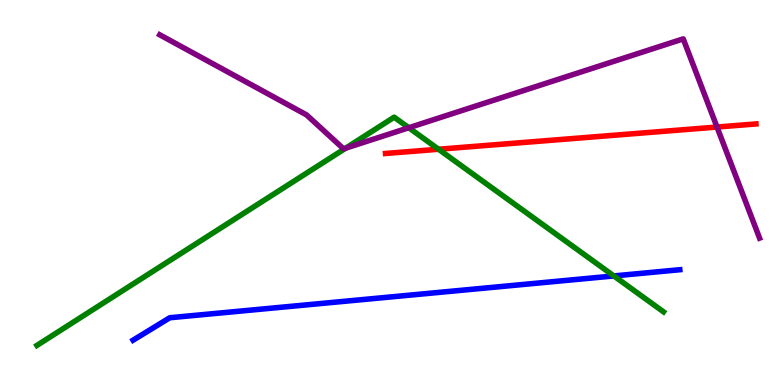[{'lines': ['blue', 'red'], 'intersections': []}, {'lines': ['green', 'red'], 'intersections': [{'x': 5.66, 'y': 6.12}]}, {'lines': ['purple', 'red'], 'intersections': [{'x': 9.25, 'y': 6.7}]}, {'lines': ['blue', 'green'], 'intersections': [{'x': 7.92, 'y': 2.83}]}, {'lines': ['blue', 'purple'], 'intersections': []}, {'lines': ['green', 'purple'], 'intersections': [{'x': 4.46, 'y': 6.15}, {'x': 5.27, 'y': 6.68}]}]